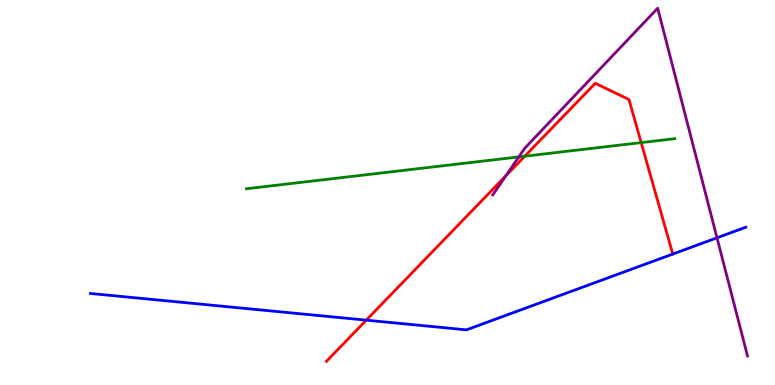[{'lines': ['blue', 'red'], 'intersections': [{'x': 4.73, 'y': 1.68}, {'x': 8.68, 'y': 3.4}]}, {'lines': ['green', 'red'], 'intersections': [{'x': 6.77, 'y': 5.94}, {'x': 8.27, 'y': 6.3}]}, {'lines': ['purple', 'red'], 'intersections': [{'x': 6.53, 'y': 5.44}]}, {'lines': ['blue', 'green'], 'intersections': []}, {'lines': ['blue', 'purple'], 'intersections': [{'x': 9.25, 'y': 3.82}]}, {'lines': ['green', 'purple'], 'intersections': [{'x': 6.69, 'y': 5.92}]}]